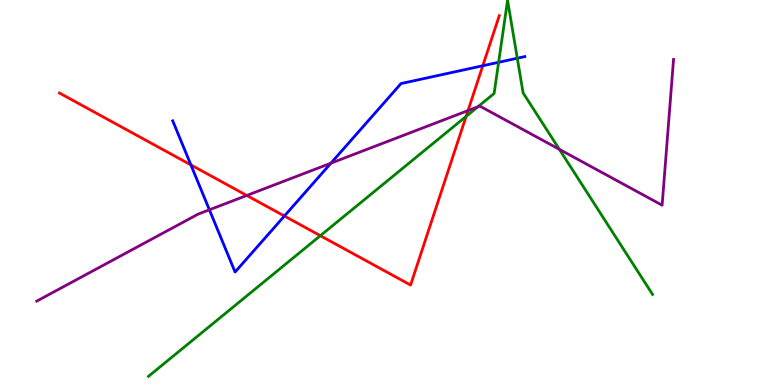[{'lines': ['blue', 'red'], 'intersections': [{'x': 2.46, 'y': 5.72}, {'x': 3.67, 'y': 4.39}, {'x': 6.23, 'y': 8.29}]}, {'lines': ['green', 'red'], 'intersections': [{'x': 4.13, 'y': 3.88}, {'x': 6.01, 'y': 6.98}]}, {'lines': ['purple', 'red'], 'intersections': [{'x': 3.18, 'y': 4.92}, {'x': 6.04, 'y': 7.13}]}, {'lines': ['blue', 'green'], 'intersections': [{'x': 6.43, 'y': 8.38}, {'x': 6.67, 'y': 8.49}]}, {'lines': ['blue', 'purple'], 'intersections': [{'x': 2.7, 'y': 4.55}, {'x': 4.27, 'y': 5.76}]}, {'lines': ['green', 'purple'], 'intersections': [{'x': 6.17, 'y': 7.23}, {'x': 7.22, 'y': 6.12}]}]